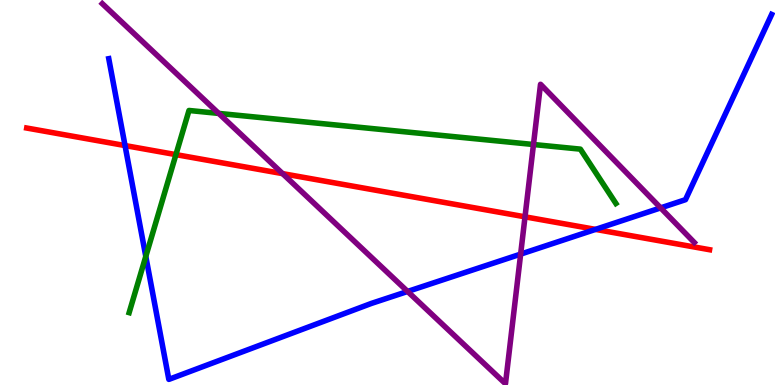[{'lines': ['blue', 'red'], 'intersections': [{'x': 1.61, 'y': 6.22}, {'x': 7.68, 'y': 4.04}]}, {'lines': ['green', 'red'], 'intersections': [{'x': 2.27, 'y': 5.98}]}, {'lines': ['purple', 'red'], 'intersections': [{'x': 3.65, 'y': 5.49}, {'x': 6.77, 'y': 4.37}]}, {'lines': ['blue', 'green'], 'intersections': [{'x': 1.88, 'y': 3.34}]}, {'lines': ['blue', 'purple'], 'intersections': [{'x': 5.26, 'y': 2.43}, {'x': 6.72, 'y': 3.4}, {'x': 8.52, 'y': 4.6}]}, {'lines': ['green', 'purple'], 'intersections': [{'x': 2.82, 'y': 7.05}, {'x': 6.88, 'y': 6.25}]}]